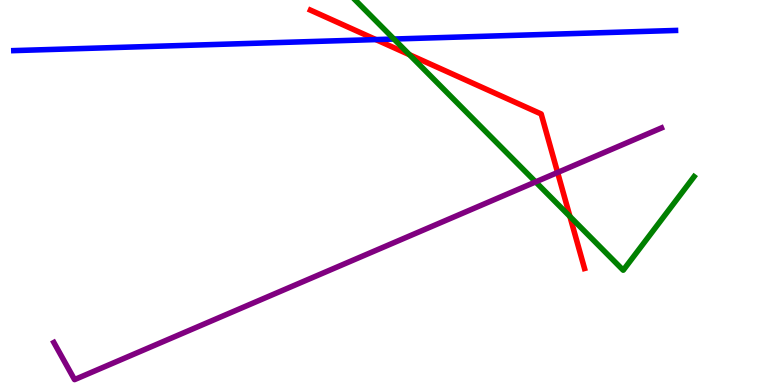[{'lines': ['blue', 'red'], 'intersections': [{'x': 4.85, 'y': 8.97}]}, {'lines': ['green', 'red'], 'intersections': [{'x': 5.28, 'y': 8.58}, {'x': 7.35, 'y': 4.38}]}, {'lines': ['purple', 'red'], 'intersections': [{'x': 7.19, 'y': 5.52}]}, {'lines': ['blue', 'green'], 'intersections': [{'x': 5.08, 'y': 8.99}]}, {'lines': ['blue', 'purple'], 'intersections': []}, {'lines': ['green', 'purple'], 'intersections': [{'x': 6.91, 'y': 5.28}]}]